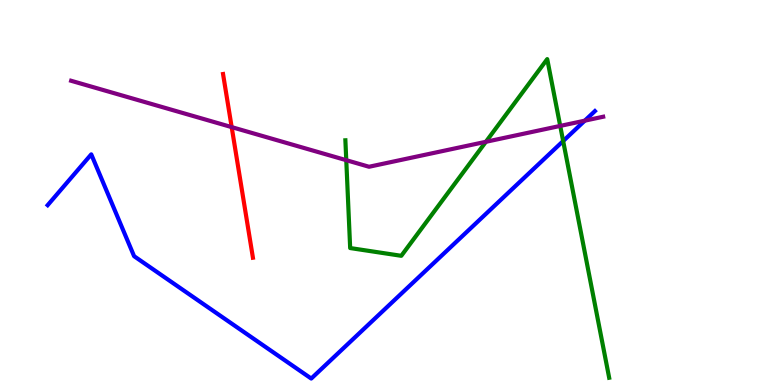[{'lines': ['blue', 'red'], 'intersections': []}, {'lines': ['green', 'red'], 'intersections': []}, {'lines': ['purple', 'red'], 'intersections': [{'x': 2.99, 'y': 6.7}]}, {'lines': ['blue', 'green'], 'intersections': [{'x': 7.27, 'y': 6.34}]}, {'lines': ['blue', 'purple'], 'intersections': [{'x': 7.55, 'y': 6.87}]}, {'lines': ['green', 'purple'], 'intersections': [{'x': 4.47, 'y': 5.84}, {'x': 6.27, 'y': 6.32}, {'x': 7.23, 'y': 6.73}]}]